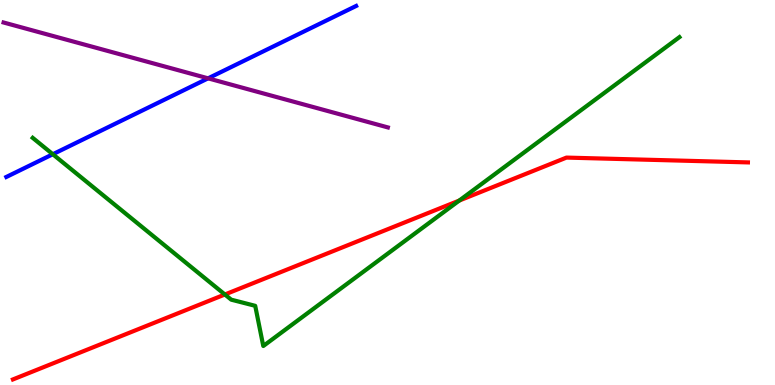[{'lines': ['blue', 'red'], 'intersections': []}, {'lines': ['green', 'red'], 'intersections': [{'x': 2.9, 'y': 2.35}, {'x': 5.93, 'y': 4.79}]}, {'lines': ['purple', 'red'], 'intersections': []}, {'lines': ['blue', 'green'], 'intersections': [{'x': 0.681, 'y': 5.99}]}, {'lines': ['blue', 'purple'], 'intersections': [{'x': 2.69, 'y': 7.97}]}, {'lines': ['green', 'purple'], 'intersections': []}]